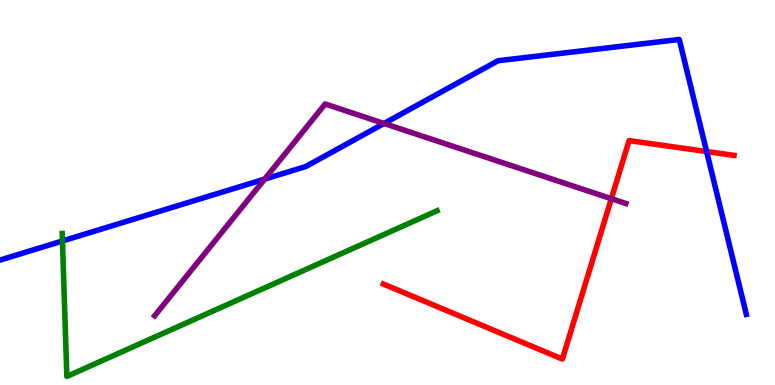[{'lines': ['blue', 'red'], 'intersections': [{'x': 9.12, 'y': 6.06}]}, {'lines': ['green', 'red'], 'intersections': []}, {'lines': ['purple', 'red'], 'intersections': [{'x': 7.89, 'y': 4.84}]}, {'lines': ['blue', 'green'], 'intersections': [{'x': 0.806, 'y': 3.74}]}, {'lines': ['blue', 'purple'], 'intersections': [{'x': 3.42, 'y': 5.35}, {'x': 4.96, 'y': 6.79}]}, {'lines': ['green', 'purple'], 'intersections': []}]